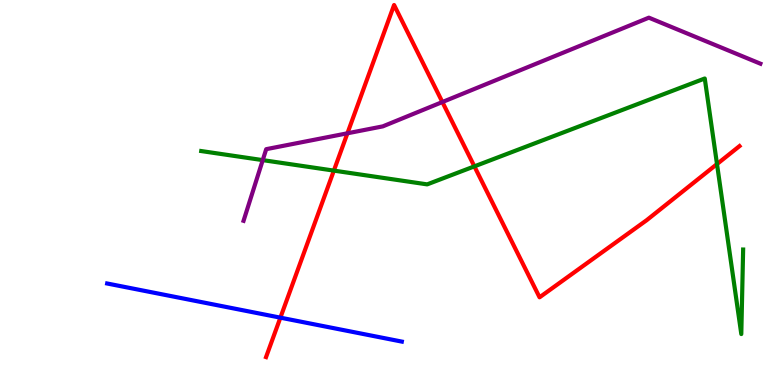[{'lines': ['blue', 'red'], 'intersections': [{'x': 3.62, 'y': 1.75}]}, {'lines': ['green', 'red'], 'intersections': [{'x': 4.31, 'y': 5.57}, {'x': 6.12, 'y': 5.68}, {'x': 9.25, 'y': 5.74}]}, {'lines': ['purple', 'red'], 'intersections': [{'x': 4.48, 'y': 6.54}, {'x': 5.71, 'y': 7.35}]}, {'lines': ['blue', 'green'], 'intersections': []}, {'lines': ['blue', 'purple'], 'intersections': []}, {'lines': ['green', 'purple'], 'intersections': [{'x': 3.39, 'y': 5.84}]}]